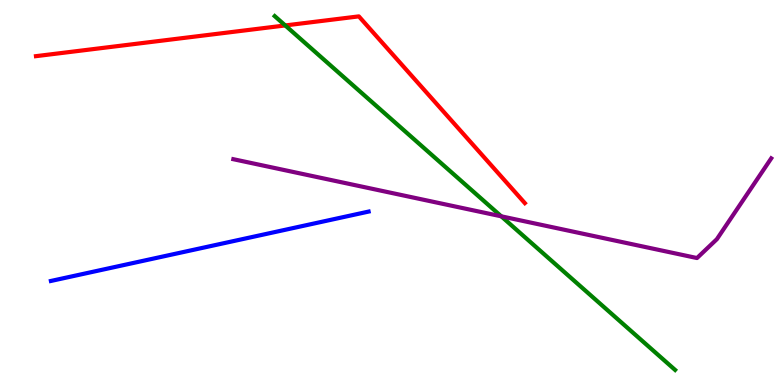[{'lines': ['blue', 'red'], 'intersections': []}, {'lines': ['green', 'red'], 'intersections': [{'x': 3.68, 'y': 9.34}]}, {'lines': ['purple', 'red'], 'intersections': []}, {'lines': ['blue', 'green'], 'intersections': []}, {'lines': ['blue', 'purple'], 'intersections': []}, {'lines': ['green', 'purple'], 'intersections': [{'x': 6.47, 'y': 4.38}]}]